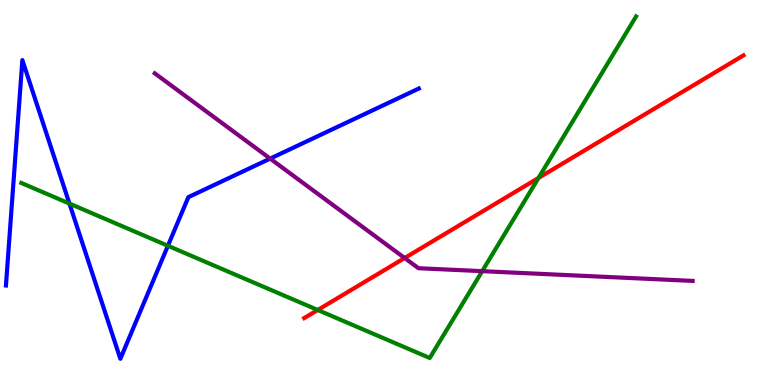[{'lines': ['blue', 'red'], 'intersections': []}, {'lines': ['green', 'red'], 'intersections': [{'x': 4.1, 'y': 1.95}, {'x': 6.95, 'y': 5.38}]}, {'lines': ['purple', 'red'], 'intersections': [{'x': 5.22, 'y': 3.3}]}, {'lines': ['blue', 'green'], 'intersections': [{'x': 0.896, 'y': 4.71}, {'x': 2.17, 'y': 3.62}]}, {'lines': ['blue', 'purple'], 'intersections': [{'x': 3.49, 'y': 5.88}]}, {'lines': ['green', 'purple'], 'intersections': [{'x': 6.22, 'y': 2.96}]}]